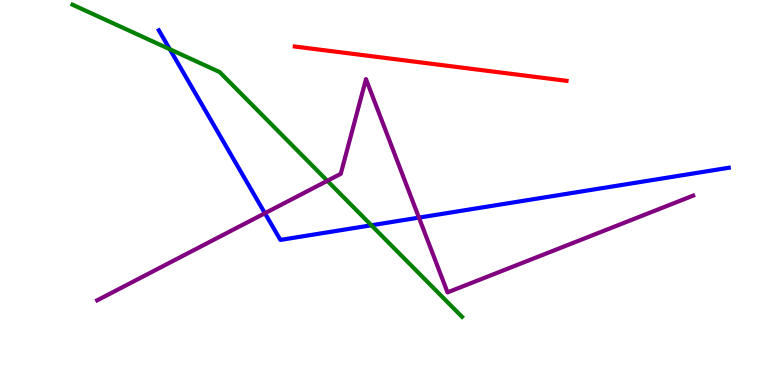[{'lines': ['blue', 'red'], 'intersections': []}, {'lines': ['green', 'red'], 'intersections': []}, {'lines': ['purple', 'red'], 'intersections': []}, {'lines': ['blue', 'green'], 'intersections': [{'x': 2.19, 'y': 8.72}, {'x': 4.79, 'y': 4.15}]}, {'lines': ['blue', 'purple'], 'intersections': [{'x': 3.42, 'y': 4.46}, {'x': 5.41, 'y': 4.35}]}, {'lines': ['green', 'purple'], 'intersections': [{'x': 4.22, 'y': 5.3}]}]